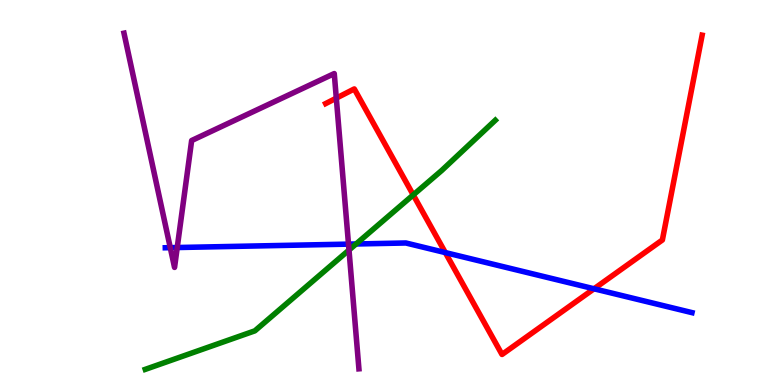[{'lines': ['blue', 'red'], 'intersections': [{'x': 5.75, 'y': 3.44}, {'x': 7.66, 'y': 2.5}]}, {'lines': ['green', 'red'], 'intersections': [{'x': 5.33, 'y': 4.94}]}, {'lines': ['purple', 'red'], 'intersections': [{'x': 4.34, 'y': 7.45}]}, {'lines': ['blue', 'green'], 'intersections': [{'x': 4.59, 'y': 3.66}]}, {'lines': ['blue', 'purple'], 'intersections': [{'x': 2.2, 'y': 3.57}, {'x': 2.29, 'y': 3.57}, {'x': 4.5, 'y': 3.66}]}, {'lines': ['green', 'purple'], 'intersections': [{'x': 4.5, 'y': 3.51}]}]